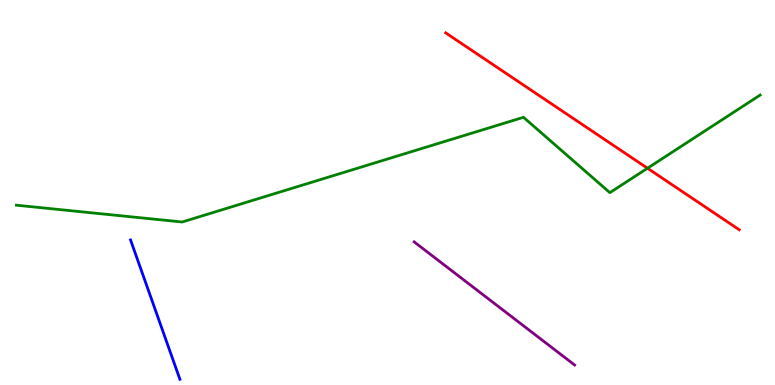[{'lines': ['blue', 'red'], 'intersections': []}, {'lines': ['green', 'red'], 'intersections': [{'x': 8.35, 'y': 5.63}]}, {'lines': ['purple', 'red'], 'intersections': []}, {'lines': ['blue', 'green'], 'intersections': []}, {'lines': ['blue', 'purple'], 'intersections': []}, {'lines': ['green', 'purple'], 'intersections': []}]